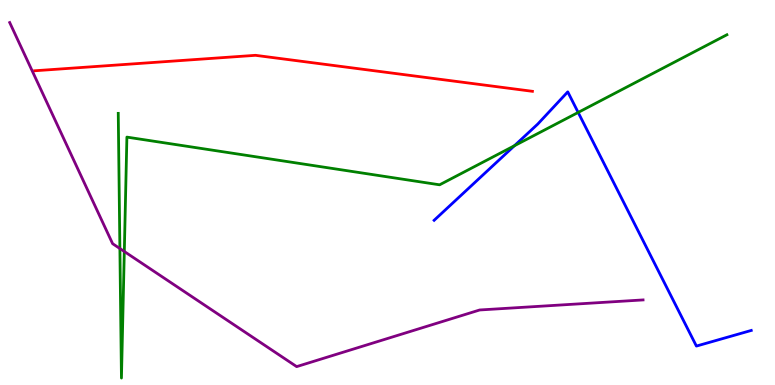[{'lines': ['blue', 'red'], 'intersections': []}, {'lines': ['green', 'red'], 'intersections': []}, {'lines': ['purple', 'red'], 'intersections': []}, {'lines': ['blue', 'green'], 'intersections': [{'x': 6.64, 'y': 6.21}, {'x': 7.46, 'y': 7.08}]}, {'lines': ['blue', 'purple'], 'intersections': []}, {'lines': ['green', 'purple'], 'intersections': [{'x': 1.55, 'y': 3.54}, {'x': 1.6, 'y': 3.47}]}]